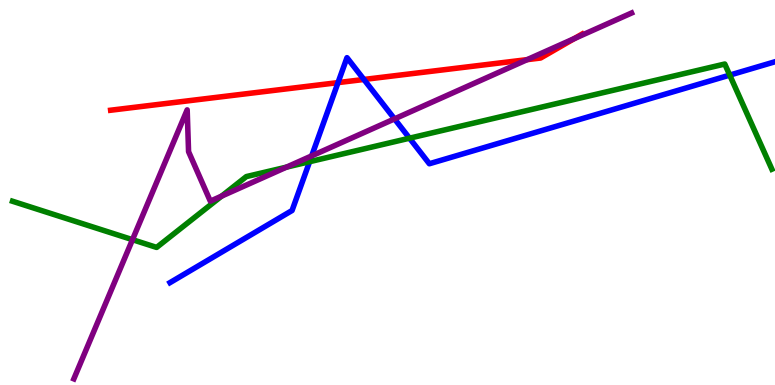[{'lines': ['blue', 'red'], 'intersections': [{'x': 4.36, 'y': 7.85}, {'x': 4.7, 'y': 7.94}]}, {'lines': ['green', 'red'], 'intersections': []}, {'lines': ['purple', 'red'], 'intersections': [{'x': 6.8, 'y': 8.45}, {'x': 7.41, 'y': 9.0}]}, {'lines': ['blue', 'green'], 'intersections': [{'x': 3.99, 'y': 5.8}, {'x': 5.28, 'y': 6.41}, {'x': 9.42, 'y': 8.05}]}, {'lines': ['blue', 'purple'], 'intersections': [{'x': 4.02, 'y': 5.95}, {'x': 5.09, 'y': 6.91}]}, {'lines': ['green', 'purple'], 'intersections': [{'x': 1.71, 'y': 3.77}, {'x': 2.86, 'y': 4.91}, {'x': 3.7, 'y': 5.66}]}]